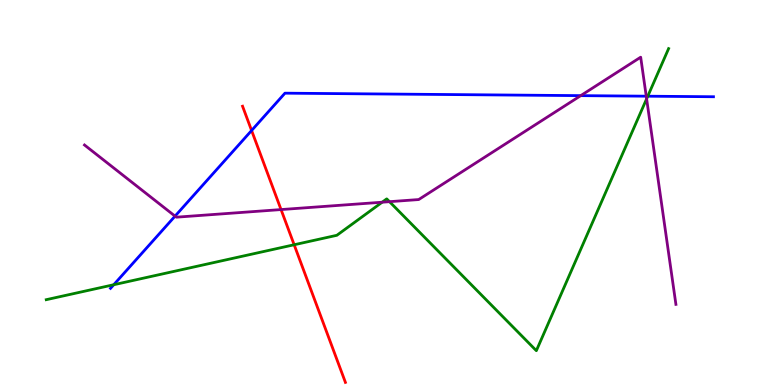[{'lines': ['blue', 'red'], 'intersections': [{'x': 3.25, 'y': 6.61}]}, {'lines': ['green', 'red'], 'intersections': [{'x': 3.8, 'y': 3.64}]}, {'lines': ['purple', 'red'], 'intersections': [{'x': 3.63, 'y': 4.56}]}, {'lines': ['blue', 'green'], 'intersections': [{'x': 1.47, 'y': 2.6}, {'x': 8.36, 'y': 7.5}]}, {'lines': ['blue', 'purple'], 'intersections': [{'x': 2.26, 'y': 4.39}, {'x': 7.49, 'y': 7.52}, {'x': 8.34, 'y': 7.5}]}, {'lines': ['green', 'purple'], 'intersections': [{'x': 4.93, 'y': 4.75}, {'x': 5.03, 'y': 4.76}, {'x': 8.34, 'y': 7.43}]}]